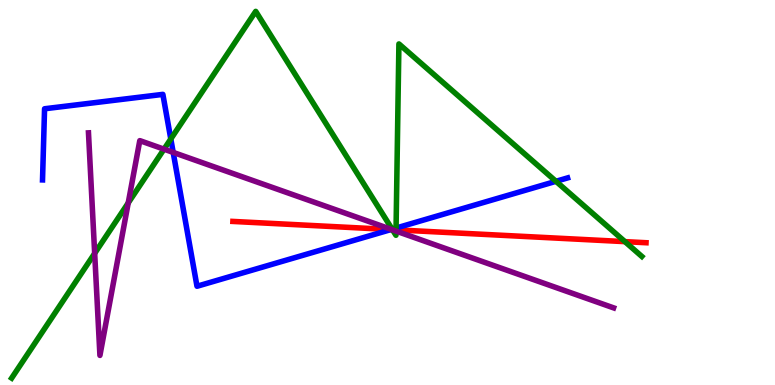[{'lines': ['blue', 'red'], 'intersections': [{'x': 5.04, 'y': 4.04}]}, {'lines': ['green', 'red'], 'intersections': [{'x': 5.06, 'y': 4.04}, {'x': 5.11, 'y': 4.03}, {'x': 8.06, 'y': 3.72}]}, {'lines': ['purple', 'red'], 'intersections': [{'x': 5.06, 'y': 4.04}]}, {'lines': ['blue', 'green'], 'intersections': [{'x': 2.2, 'y': 6.39}, {'x': 5.06, 'y': 4.05}, {'x': 5.11, 'y': 4.08}, {'x': 7.17, 'y': 5.29}]}, {'lines': ['blue', 'purple'], 'intersections': [{'x': 2.23, 'y': 6.04}, {'x': 5.05, 'y': 4.04}]}, {'lines': ['green', 'purple'], 'intersections': [{'x': 1.22, 'y': 3.42}, {'x': 1.65, 'y': 4.73}, {'x': 2.12, 'y': 6.13}, {'x': 5.07, 'y': 4.03}, {'x': 5.11, 'y': 4.0}]}]